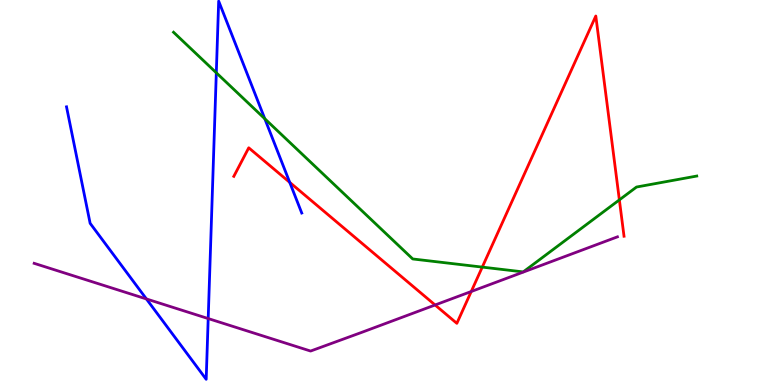[{'lines': ['blue', 'red'], 'intersections': [{'x': 3.74, 'y': 5.26}]}, {'lines': ['green', 'red'], 'intersections': [{'x': 6.22, 'y': 3.06}, {'x': 7.99, 'y': 4.81}]}, {'lines': ['purple', 'red'], 'intersections': [{'x': 5.61, 'y': 2.08}, {'x': 6.08, 'y': 2.43}]}, {'lines': ['blue', 'green'], 'intersections': [{'x': 2.79, 'y': 8.11}, {'x': 3.42, 'y': 6.92}]}, {'lines': ['blue', 'purple'], 'intersections': [{'x': 1.89, 'y': 2.24}, {'x': 2.69, 'y': 1.73}]}, {'lines': ['green', 'purple'], 'intersections': []}]